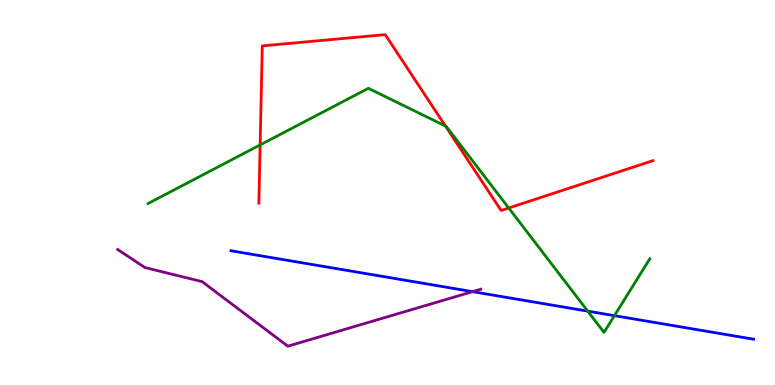[{'lines': ['blue', 'red'], 'intersections': []}, {'lines': ['green', 'red'], 'intersections': [{'x': 3.36, 'y': 6.24}, {'x': 5.75, 'y': 6.73}, {'x': 6.56, 'y': 4.6}]}, {'lines': ['purple', 'red'], 'intersections': []}, {'lines': ['blue', 'green'], 'intersections': [{'x': 7.58, 'y': 1.92}, {'x': 7.93, 'y': 1.8}]}, {'lines': ['blue', 'purple'], 'intersections': [{'x': 6.1, 'y': 2.42}]}, {'lines': ['green', 'purple'], 'intersections': []}]